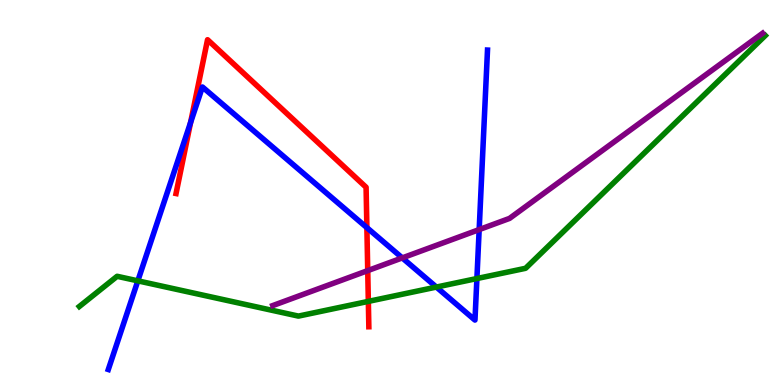[{'lines': ['blue', 'red'], 'intersections': [{'x': 2.46, 'y': 6.82}, {'x': 4.73, 'y': 4.09}]}, {'lines': ['green', 'red'], 'intersections': [{'x': 4.75, 'y': 2.17}]}, {'lines': ['purple', 'red'], 'intersections': [{'x': 4.74, 'y': 2.97}]}, {'lines': ['blue', 'green'], 'intersections': [{'x': 1.78, 'y': 2.71}, {'x': 5.63, 'y': 2.54}, {'x': 6.15, 'y': 2.77}]}, {'lines': ['blue', 'purple'], 'intersections': [{'x': 5.19, 'y': 3.3}, {'x': 6.18, 'y': 4.04}]}, {'lines': ['green', 'purple'], 'intersections': []}]